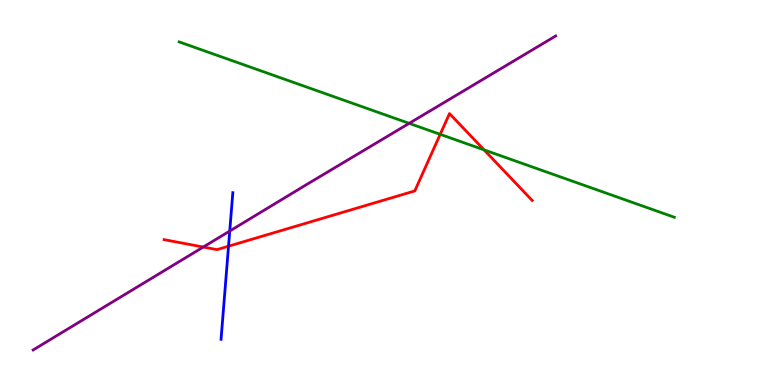[{'lines': ['blue', 'red'], 'intersections': [{'x': 2.95, 'y': 3.6}]}, {'lines': ['green', 'red'], 'intersections': [{'x': 5.68, 'y': 6.51}, {'x': 6.25, 'y': 6.11}]}, {'lines': ['purple', 'red'], 'intersections': [{'x': 2.62, 'y': 3.58}]}, {'lines': ['blue', 'green'], 'intersections': []}, {'lines': ['blue', 'purple'], 'intersections': [{'x': 2.96, 'y': 4.0}]}, {'lines': ['green', 'purple'], 'intersections': [{'x': 5.28, 'y': 6.8}]}]